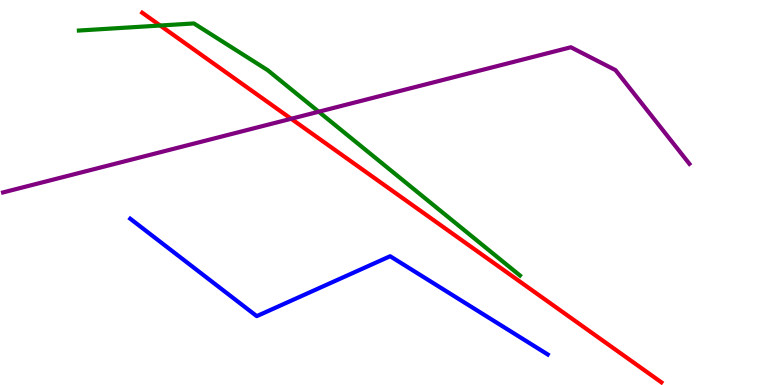[{'lines': ['blue', 'red'], 'intersections': []}, {'lines': ['green', 'red'], 'intersections': [{'x': 2.07, 'y': 9.34}]}, {'lines': ['purple', 'red'], 'intersections': [{'x': 3.76, 'y': 6.92}]}, {'lines': ['blue', 'green'], 'intersections': []}, {'lines': ['blue', 'purple'], 'intersections': []}, {'lines': ['green', 'purple'], 'intersections': [{'x': 4.11, 'y': 7.1}]}]